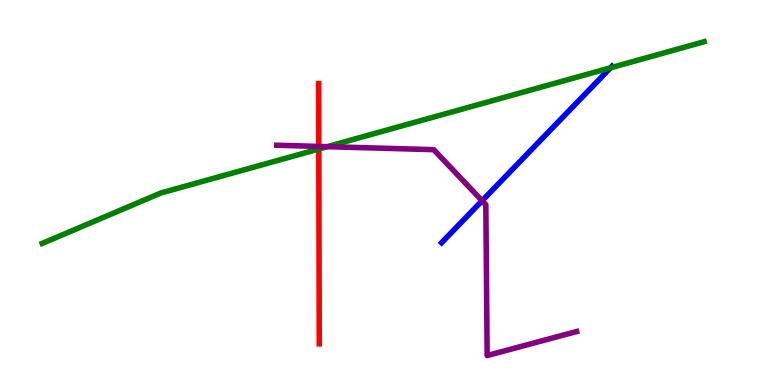[{'lines': ['blue', 'red'], 'intersections': []}, {'lines': ['green', 'red'], 'intersections': [{'x': 4.11, 'y': 6.13}]}, {'lines': ['purple', 'red'], 'intersections': [{'x': 4.11, 'y': 6.2}]}, {'lines': ['blue', 'green'], 'intersections': [{'x': 7.88, 'y': 8.24}]}, {'lines': ['blue', 'purple'], 'intersections': [{'x': 6.22, 'y': 4.79}]}, {'lines': ['green', 'purple'], 'intersections': [{'x': 4.22, 'y': 6.19}]}]